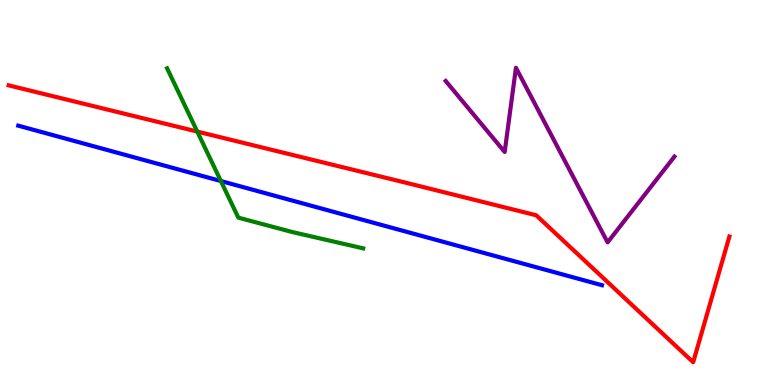[{'lines': ['blue', 'red'], 'intersections': []}, {'lines': ['green', 'red'], 'intersections': [{'x': 2.55, 'y': 6.58}]}, {'lines': ['purple', 'red'], 'intersections': []}, {'lines': ['blue', 'green'], 'intersections': [{'x': 2.85, 'y': 5.3}]}, {'lines': ['blue', 'purple'], 'intersections': []}, {'lines': ['green', 'purple'], 'intersections': []}]